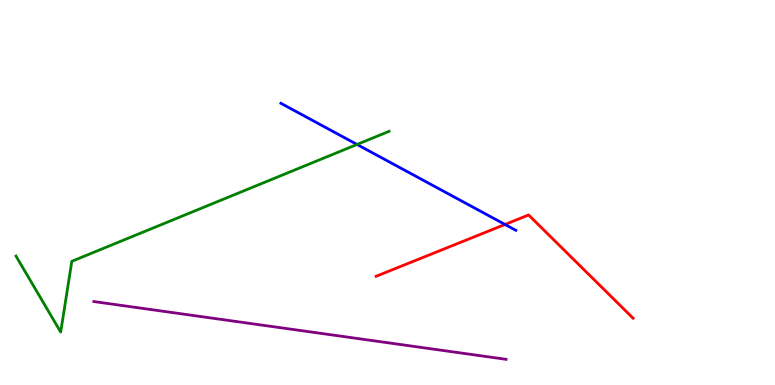[{'lines': ['blue', 'red'], 'intersections': [{'x': 6.52, 'y': 4.17}]}, {'lines': ['green', 'red'], 'intersections': []}, {'lines': ['purple', 'red'], 'intersections': []}, {'lines': ['blue', 'green'], 'intersections': [{'x': 4.61, 'y': 6.25}]}, {'lines': ['blue', 'purple'], 'intersections': []}, {'lines': ['green', 'purple'], 'intersections': []}]